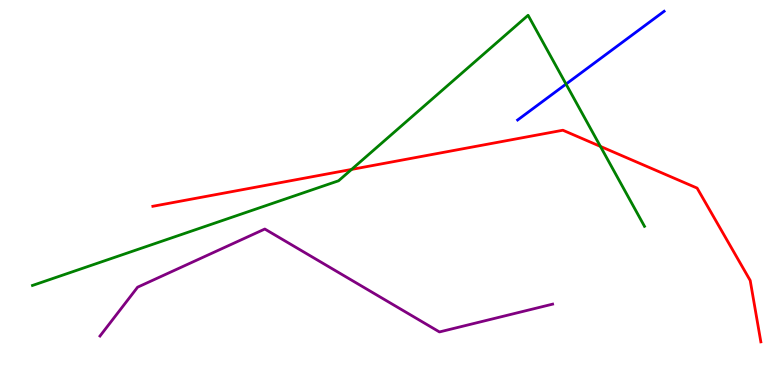[{'lines': ['blue', 'red'], 'intersections': []}, {'lines': ['green', 'red'], 'intersections': [{'x': 4.54, 'y': 5.6}, {'x': 7.75, 'y': 6.2}]}, {'lines': ['purple', 'red'], 'intersections': []}, {'lines': ['blue', 'green'], 'intersections': [{'x': 7.3, 'y': 7.82}]}, {'lines': ['blue', 'purple'], 'intersections': []}, {'lines': ['green', 'purple'], 'intersections': []}]